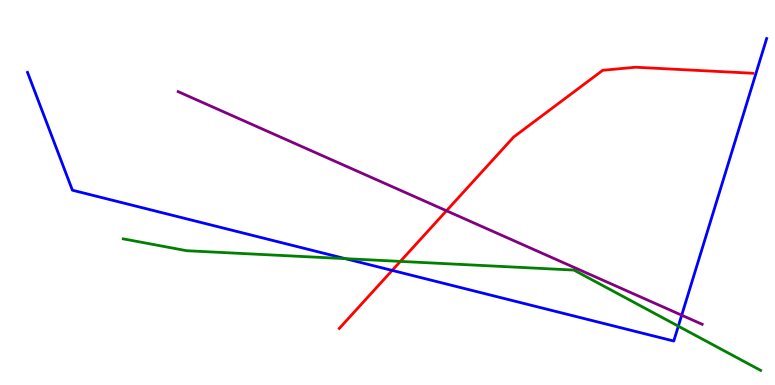[{'lines': ['blue', 'red'], 'intersections': [{'x': 5.06, 'y': 2.98}]}, {'lines': ['green', 'red'], 'intersections': [{'x': 5.17, 'y': 3.21}]}, {'lines': ['purple', 'red'], 'intersections': [{'x': 5.76, 'y': 4.53}]}, {'lines': ['blue', 'green'], 'intersections': [{'x': 4.46, 'y': 3.28}, {'x': 8.75, 'y': 1.53}]}, {'lines': ['blue', 'purple'], 'intersections': [{'x': 8.8, 'y': 1.81}]}, {'lines': ['green', 'purple'], 'intersections': []}]